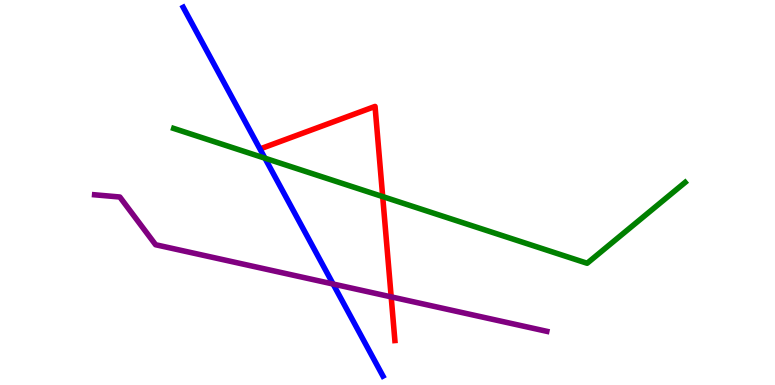[{'lines': ['blue', 'red'], 'intersections': []}, {'lines': ['green', 'red'], 'intersections': [{'x': 4.94, 'y': 4.89}]}, {'lines': ['purple', 'red'], 'intersections': [{'x': 5.05, 'y': 2.29}]}, {'lines': ['blue', 'green'], 'intersections': [{'x': 3.42, 'y': 5.89}]}, {'lines': ['blue', 'purple'], 'intersections': [{'x': 4.3, 'y': 2.62}]}, {'lines': ['green', 'purple'], 'intersections': []}]